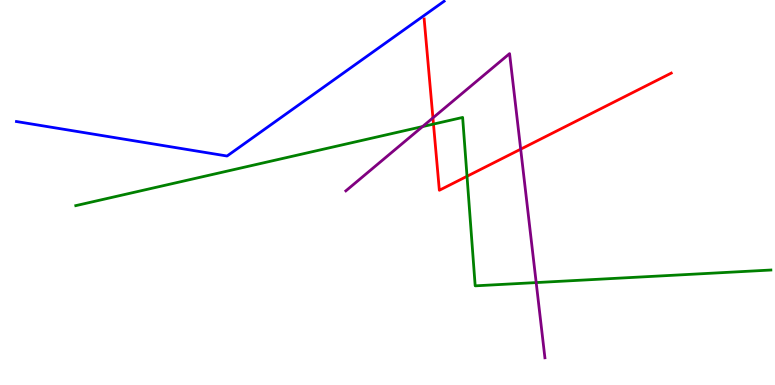[{'lines': ['blue', 'red'], 'intersections': []}, {'lines': ['green', 'red'], 'intersections': [{'x': 5.59, 'y': 6.78}, {'x': 6.03, 'y': 5.42}]}, {'lines': ['purple', 'red'], 'intersections': [{'x': 5.59, 'y': 6.94}, {'x': 6.72, 'y': 6.13}]}, {'lines': ['blue', 'green'], 'intersections': []}, {'lines': ['blue', 'purple'], 'intersections': []}, {'lines': ['green', 'purple'], 'intersections': [{'x': 5.45, 'y': 6.71}, {'x': 6.92, 'y': 2.66}]}]